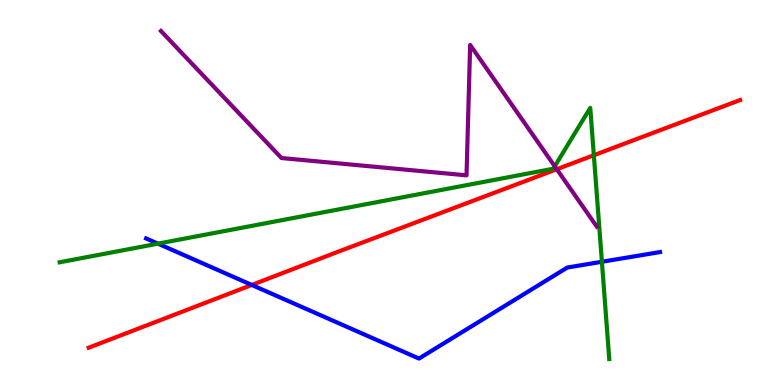[{'lines': ['blue', 'red'], 'intersections': [{'x': 3.25, 'y': 2.6}]}, {'lines': ['green', 'red'], 'intersections': [{'x': 7.66, 'y': 5.97}]}, {'lines': ['purple', 'red'], 'intersections': [{'x': 7.18, 'y': 5.6}]}, {'lines': ['blue', 'green'], 'intersections': [{'x': 2.04, 'y': 3.67}, {'x': 7.77, 'y': 3.2}]}, {'lines': ['blue', 'purple'], 'intersections': []}, {'lines': ['green', 'purple'], 'intersections': [{'x': 7.16, 'y': 5.68}]}]